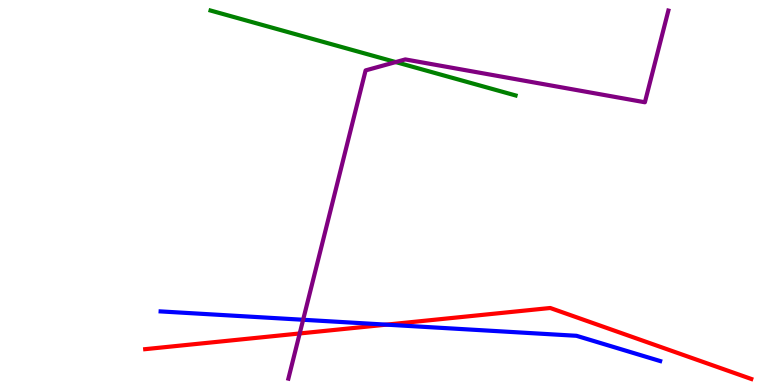[{'lines': ['blue', 'red'], 'intersections': [{'x': 4.99, 'y': 1.57}]}, {'lines': ['green', 'red'], 'intersections': []}, {'lines': ['purple', 'red'], 'intersections': [{'x': 3.87, 'y': 1.34}]}, {'lines': ['blue', 'green'], 'intersections': []}, {'lines': ['blue', 'purple'], 'intersections': [{'x': 3.91, 'y': 1.69}]}, {'lines': ['green', 'purple'], 'intersections': [{'x': 5.11, 'y': 8.39}]}]